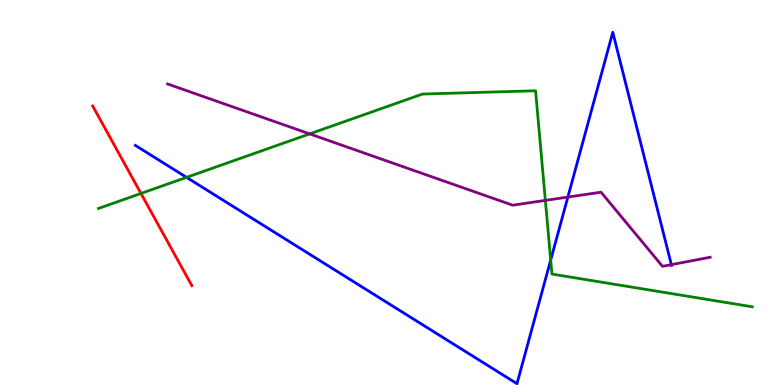[{'lines': ['blue', 'red'], 'intersections': []}, {'lines': ['green', 'red'], 'intersections': [{'x': 1.82, 'y': 4.98}]}, {'lines': ['purple', 'red'], 'intersections': []}, {'lines': ['blue', 'green'], 'intersections': [{'x': 2.41, 'y': 5.39}, {'x': 7.11, 'y': 3.25}]}, {'lines': ['blue', 'purple'], 'intersections': [{'x': 7.33, 'y': 4.88}, {'x': 8.66, 'y': 3.13}]}, {'lines': ['green', 'purple'], 'intersections': [{'x': 4.0, 'y': 6.52}, {'x': 7.04, 'y': 4.79}]}]